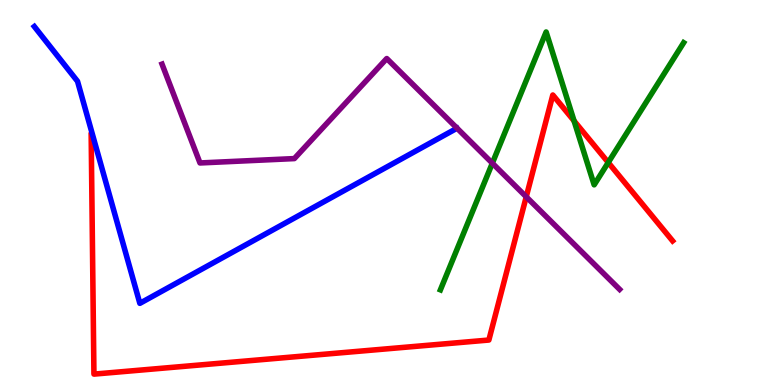[{'lines': ['blue', 'red'], 'intersections': []}, {'lines': ['green', 'red'], 'intersections': [{'x': 7.41, 'y': 6.86}, {'x': 7.85, 'y': 5.78}]}, {'lines': ['purple', 'red'], 'intersections': [{'x': 6.79, 'y': 4.89}]}, {'lines': ['blue', 'green'], 'intersections': []}, {'lines': ['blue', 'purple'], 'intersections': []}, {'lines': ['green', 'purple'], 'intersections': [{'x': 6.35, 'y': 5.76}]}]